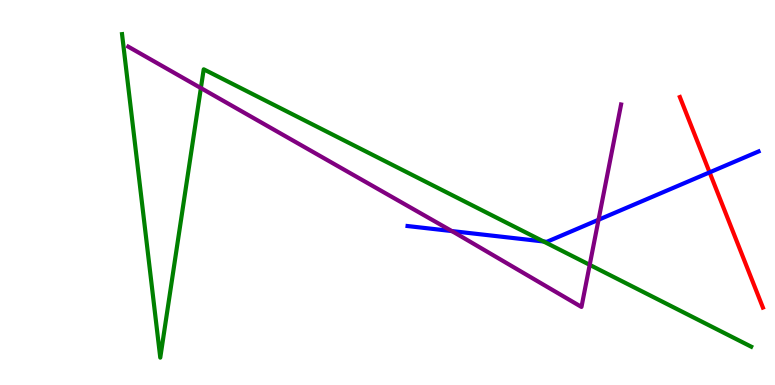[{'lines': ['blue', 'red'], 'intersections': [{'x': 9.16, 'y': 5.52}]}, {'lines': ['green', 'red'], 'intersections': []}, {'lines': ['purple', 'red'], 'intersections': []}, {'lines': ['blue', 'green'], 'intersections': [{'x': 7.01, 'y': 3.73}]}, {'lines': ['blue', 'purple'], 'intersections': [{'x': 5.83, 'y': 4.0}, {'x': 7.72, 'y': 4.29}]}, {'lines': ['green', 'purple'], 'intersections': [{'x': 2.59, 'y': 7.71}, {'x': 7.61, 'y': 3.12}]}]